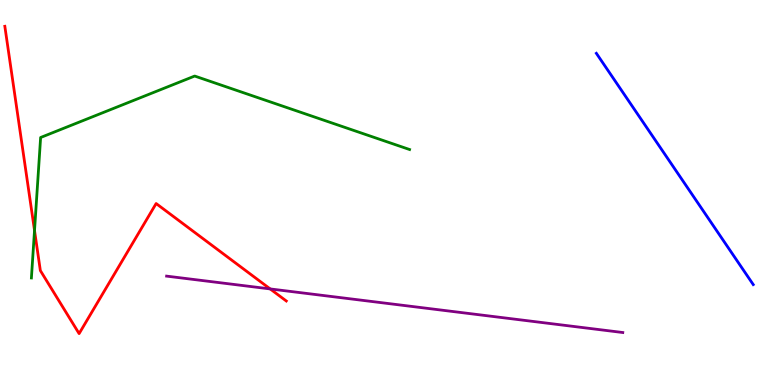[{'lines': ['blue', 'red'], 'intersections': []}, {'lines': ['green', 'red'], 'intersections': [{'x': 0.445, 'y': 4.01}]}, {'lines': ['purple', 'red'], 'intersections': [{'x': 3.49, 'y': 2.5}]}, {'lines': ['blue', 'green'], 'intersections': []}, {'lines': ['blue', 'purple'], 'intersections': []}, {'lines': ['green', 'purple'], 'intersections': []}]